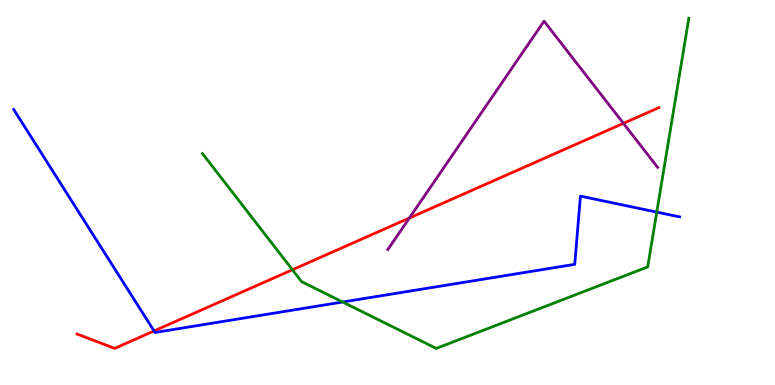[{'lines': ['blue', 'red'], 'intersections': [{'x': 1.99, 'y': 1.4}]}, {'lines': ['green', 'red'], 'intersections': [{'x': 3.77, 'y': 2.99}]}, {'lines': ['purple', 'red'], 'intersections': [{'x': 5.28, 'y': 4.34}, {'x': 8.04, 'y': 6.8}]}, {'lines': ['blue', 'green'], 'intersections': [{'x': 4.42, 'y': 2.16}, {'x': 8.47, 'y': 4.49}]}, {'lines': ['blue', 'purple'], 'intersections': []}, {'lines': ['green', 'purple'], 'intersections': []}]